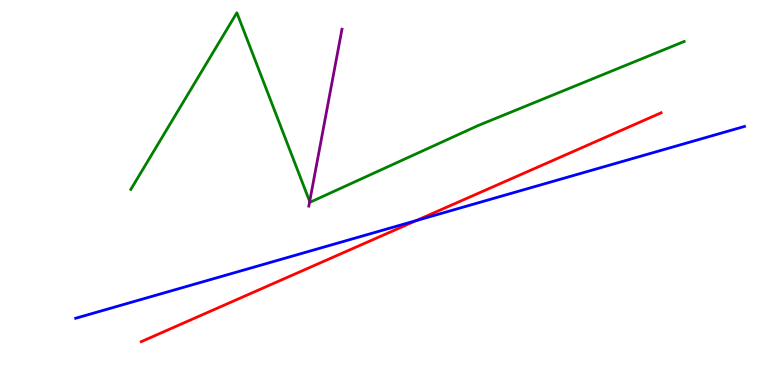[{'lines': ['blue', 'red'], 'intersections': [{'x': 5.37, 'y': 4.27}]}, {'lines': ['green', 'red'], 'intersections': []}, {'lines': ['purple', 'red'], 'intersections': []}, {'lines': ['blue', 'green'], 'intersections': []}, {'lines': ['blue', 'purple'], 'intersections': []}, {'lines': ['green', 'purple'], 'intersections': [{'x': 4.0, 'y': 4.77}]}]